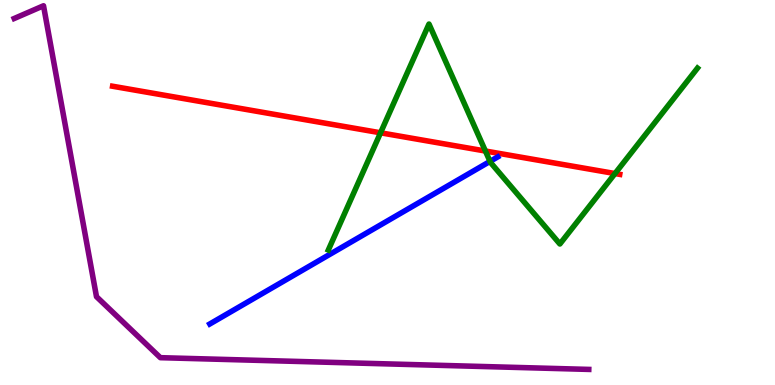[{'lines': ['blue', 'red'], 'intersections': []}, {'lines': ['green', 'red'], 'intersections': [{'x': 4.91, 'y': 6.55}, {'x': 6.26, 'y': 6.08}, {'x': 7.94, 'y': 5.49}]}, {'lines': ['purple', 'red'], 'intersections': []}, {'lines': ['blue', 'green'], 'intersections': [{'x': 6.32, 'y': 5.81}]}, {'lines': ['blue', 'purple'], 'intersections': []}, {'lines': ['green', 'purple'], 'intersections': []}]